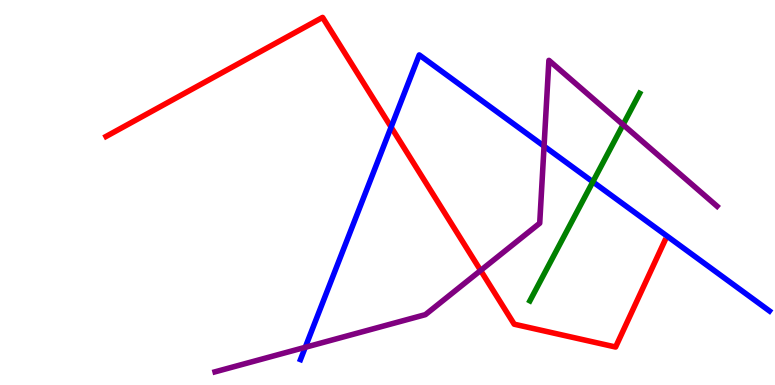[{'lines': ['blue', 'red'], 'intersections': [{'x': 5.05, 'y': 6.7}]}, {'lines': ['green', 'red'], 'intersections': []}, {'lines': ['purple', 'red'], 'intersections': [{'x': 6.2, 'y': 2.98}]}, {'lines': ['blue', 'green'], 'intersections': [{'x': 7.65, 'y': 5.28}]}, {'lines': ['blue', 'purple'], 'intersections': [{'x': 3.94, 'y': 0.979}, {'x': 7.02, 'y': 6.2}]}, {'lines': ['green', 'purple'], 'intersections': [{'x': 8.04, 'y': 6.76}]}]